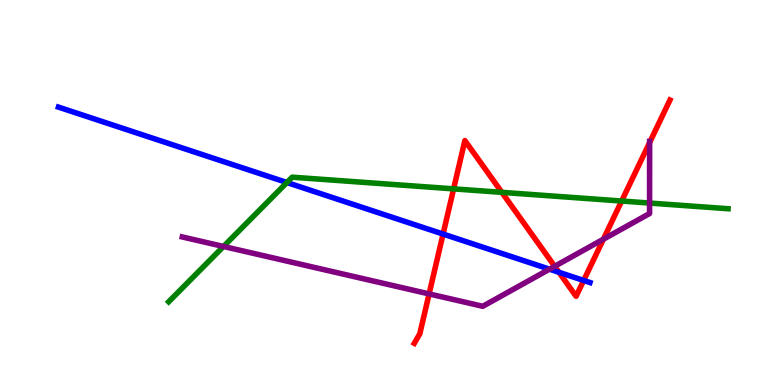[{'lines': ['blue', 'red'], 'intersections': [{'x': 5.72, 'y': 3.92}, {'x': 7.21, 'y': 2.93}, {'x': 7.53, 'y': 2.72}]}, {'lines': ['green', 'red'], 'intersections': [{'x': 5.85, 'y': 5.09}, {'x': 6.48, 'y': 5.0}, {'x': 8.02, 'y': 4.78}]}, {'lines': ['purple', 'red'], 'intersections': [{'x': 5.54, 'y': 2.37}, {'x': 7.16, 'y': 3.08}, {'x': 7.79, 'y': 3.79}, {'x': 8.38, 'y': 6.3}]}, {'lines': ['blue', 'green'], 'intersections': [{'x': 3.7, 'y': 5.26}]}, {'lines': ['blue', 'purple'], 'intersections': [{'x': 7.09, 'y': 3.01}]}, {'lines': ['green', 'purple'], 'intersections': [{'x': 2.88, 'y': 3.6}, {'x': 8.38, 'y': 4.73}]}]